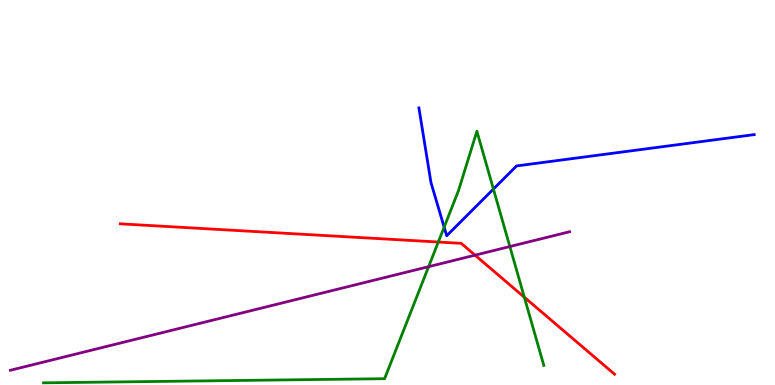[{'lines': ['blue', 'red'], 'intersections': []}, {'lines': ['green', 'red'], 'intersections': [{'x': 5.66, 'y': 3.71}, {'x': 6.77, 'y': 2.28}]}, {'lines': ['purple', 'red'], 'intersections': [{'x': 6.13, 'y': 3.37}]}, {'lines': ['blue', 'green'], 'intersections': [{'x': 5.73, 'y': 4.1}, {'x': 6.37, 'y': 5.09}]}, {'lines': ['blue', 'purple'], 'intersections': []}, {'lines': ['green', 'purple'], 'intersections': [{'x': 5.53, 'y': 3.07}, {'x': 6.58, 'y': 3.6}]}]